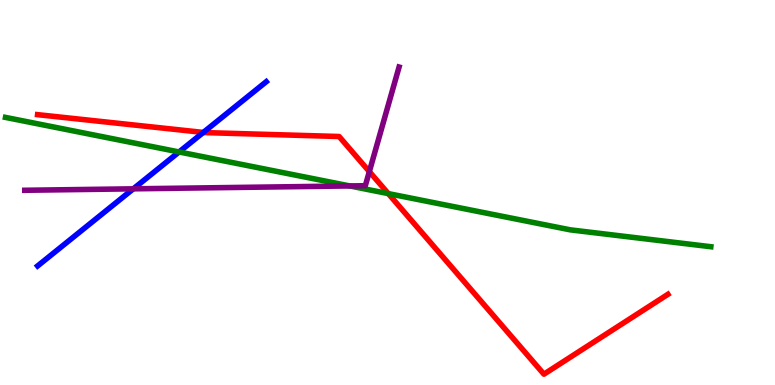[{'lines': ['blue', 'red'], 'intersections': [{'x': 2.62, 'y': 6.56}]}, {'lines': ['green', 'red'], 'intersections': [{'x': 5.01, 'y': 4.97}]}, {'lines': ['purple', 'red'], 'intersections': [{'x': 4.77, 'y': 5.54}]}, {'lines': ['blue', 'green'], 'intersections': [{'x': 2.31, 'y': 6.05}]}, {'lines': ['blue', 'purple'], 'intersections': [{'x': 1.72, 'y': 5.1}]}, {'lines': ['green', 'purple'], 'intersections': [{'x': 4.51, 'y': 5.17}]}]